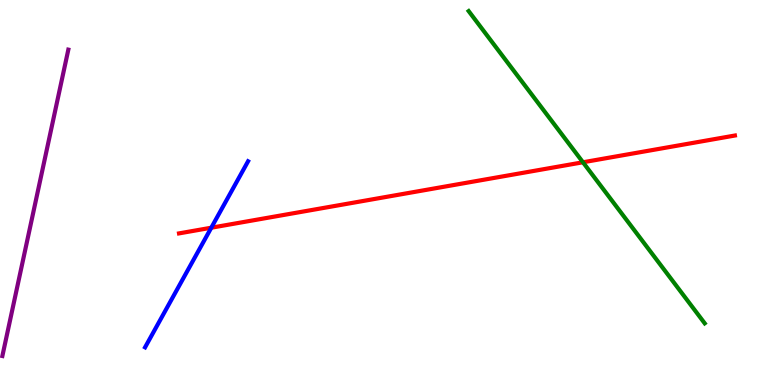[{'lines': ['blue', 'red'], 'intersections': [{'x': 2.73, 'y': 4.09}]}, {'lines': ['green', 'red'], 'intersections': [{'x': 7.52, 'y': 5.79}]}, {'lines': ['purple', 'red'], 'intersections': []}, {'lines': ['blue', 'green'], 'intersections': []}, {'lines': ['blue', 'purple'], 'intersections': []}, {'lines': ['green', 'purple'], 'intersections': []}]